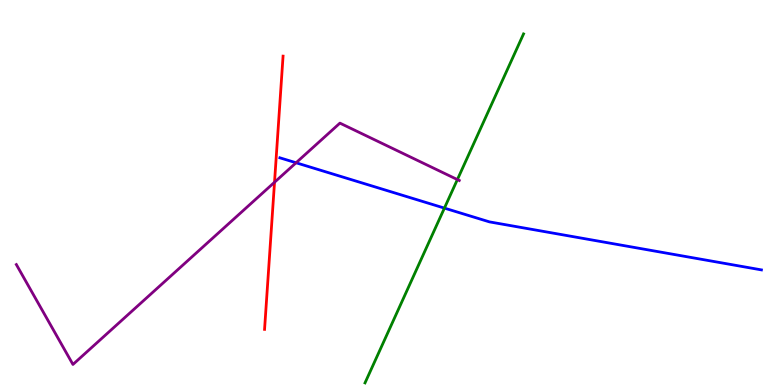[{'lines': ['blue', 'red'], 'intersections': []}, {'lines': ['green', 'red'], 'intersections': []}, {'lines': ['purple', 'red'], 'intersections': [{'x': 3.54, 'y': 5.27}]}, {'lines': ['blue', 'green'], 'intersections': [{'x': 5.73, 'y': 4.59}]}, {'lines': ['blue', 'purple'], 'intersections': [{'x': 3.82, 'y': 5.77}]}, {'lines': ['green', 'purple'], 'intersections': [{'x': 5.9, 'y': 5.34}]}]